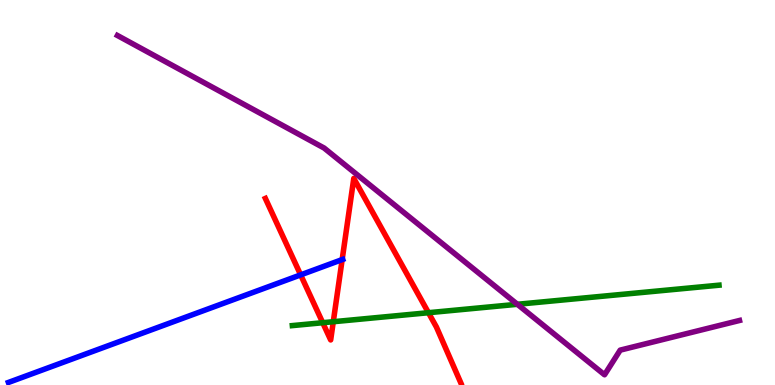[{'lines': ['blue', 'red'], 'intersections': [{'x': 3.88, 'y': 2.86}, {'x': 4.42, 'y': 3.26}]}, {'lines': ['green', 'red'], 'intersections': [{'x': 4.16, 'y': 1.62}, {'x': 4.3, 'y': 1.64}, {'x': 5.53, 'y': 1.88}]}, {'lines': ['purple', 'red'], 'intersections': []}, {'lines': ['blue', 'green'], 'intersections': []}, {'lines': ['blue', 'purple'], 'intersections': []}, {'lines': ['green', 'purple'], 'intersections': [{'x': 6.68, 'y': 2.1}]}]